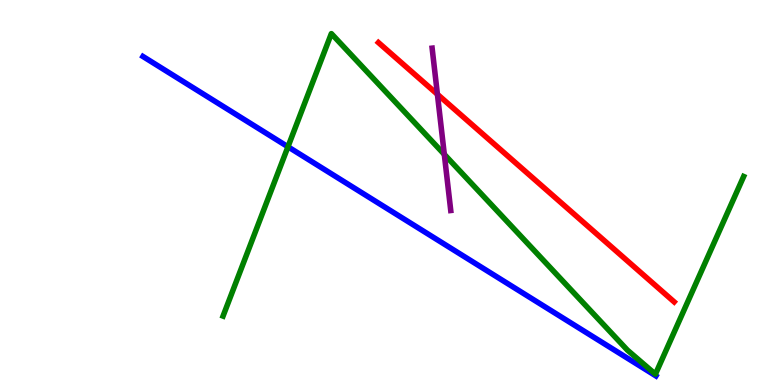[{'lines': ['blue', 'red'], 'intersections': []}, {'lines': ['green', 'red'], 'intersections': []}, {'lines': ['purple', 'red'], 'intersections': [{'x': 5.64, 'y': 7.55}]}, {'lines': ['blue', 'green'], 'intersections': [{'x': 3.72, 'y': 6.19}]}, {'lines': ['blue', 'purple'], 'intersections': []}, {'lines': ['green', 'purple'], 'intersections': [{'x': 5.73, 'y': 5.99}]}]